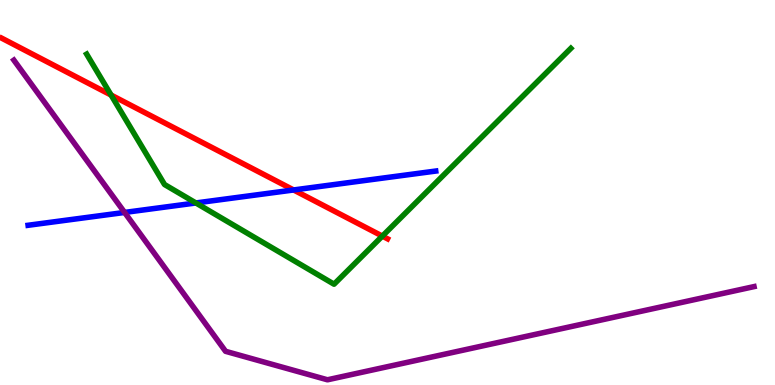[{'lines': ['blue', 'red'], 'intersections': [{'x': 3.79, 'y': 5.07}]}, {'lines': ['green', 'red'], 'intersections': [{'x': 1.43, 'y': 7.53}, {'x': 4.93, 'y': 3.87}]}, {'lines': ['purple', 'red'], 'intersections': []}, {'lines': ['blue', 'green'], 'intersections': [{'x': 2.53, 'y': 4.73}]}, {'lines': ['blue', 'purple'], 'intersections': [{'x': 1.61, 'y': 4.48}]}, {'lines': ['green', 'purple'], 'intersections': []}]